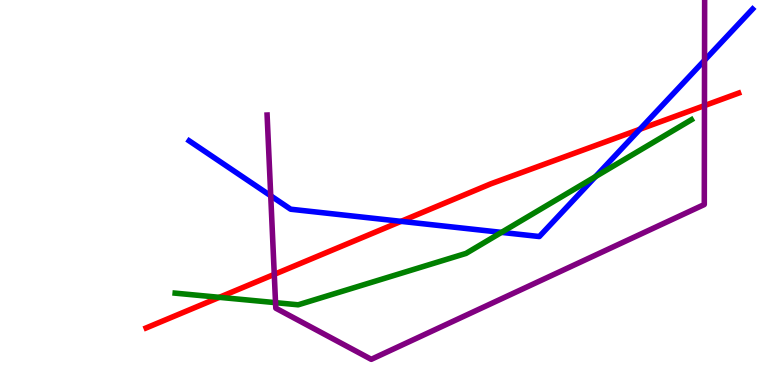[{'lines': ['blue', 'red'], 'intersections': [{'x': 5.18, 'y': 4.25}, {'x': 8.26, 'y': 6.64}]}, {'lines': ['green', 'red'], 'intersections': [{'x': 2.83, 'y': 2.28}]}, {'lines': ['purple', 'red'], 'intersections': [{'x': 3.54, 'y': 2.87}, {'x': 9.09, 'y': 7.26}]}, {'lines': ['blue', 'green'], 'intersections': [{'x': 6.47, 'y': 3.96}, {'x': 7.68, 'y': 5.41}]}, {'lines': ['blue', 'purple'], 'intersections': [{'x': 3.49, 'y': 4.91}, {'x': 9.09, 'y': 8.43}]}, {'lines': ['green', 'purple'], 'intersections': [{'x': 3.56, 'y': 2.14}]}]